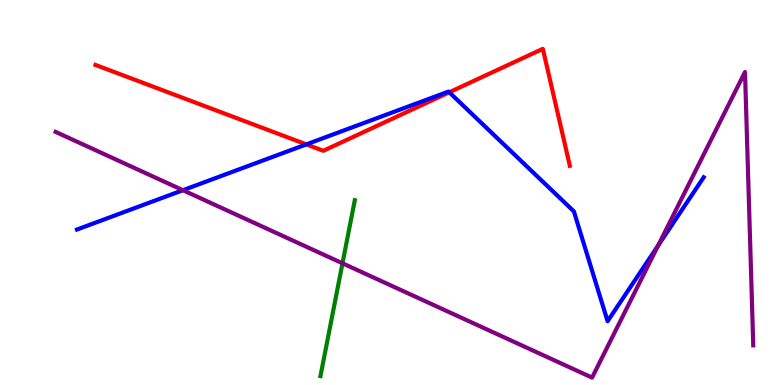[{'lines': ['blue', 'red'], 'intersections': [{'x': 3.95, 'y': 6.25}, {'x': 5.8, 'y': 7.6}]}, {'lines': ['green', 'red'], 'intersections': []}, {'lines': ['purple', 'red'], 'intersections': []}, {'lines': ['blue', 'green'], 'intersections': []}, {'lines': ['blue', 'purple'], 'intersections': [{'x': 2.36, 'y': 5.06}, {'x': 8.49, 'y': 3.62}]}, {'lines': ['green', 'purple'], 'intersections': [{'x': 4.42, 'y': 3.16}]}]